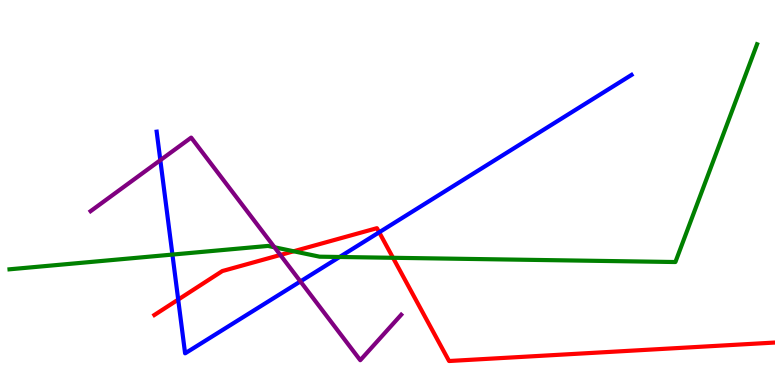[{'lines': ['blue', 'red'], 'intersections': [{'x': 2.3, 'y': 2.22}, {'x': 4.89, 'y': 3.97}]}, {'lines': ['green', 'red'], 'intersections': [{'x': 3.79, 'y': 3.47}, {'x': 5.07, 'y': 3.3}]}, {'lines': ['purple', 'red'], 'intersections': [{'x': 3.62, 'y': 3.38}]}, {'lines': ['blue', 'green'], 'intersections': [{'x': 2.22, 'y': 3.39}, {'x': 4.38, 'y': 3.33}]}, {'lines': ['blue', 'purple'], 'intersections': [{'x': 2.07, 'y': 5.84}, {'x': 3.88, 'y': 2.69}]}, {'lines': ['green', 'purple'], 'intersections': [{'x': 3.54, 'y': 3.58}]}]